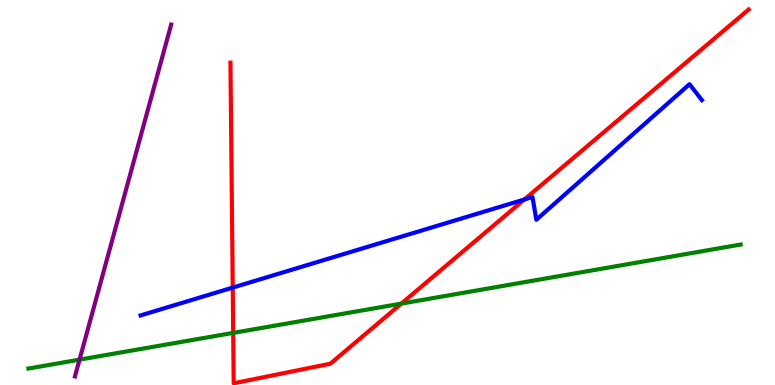[{'lines': ['blue', 'red'], 'intersections': [{'x': 3.0, 'y': 2.53}, {'x': 6.76, 'y': 4.82}]}, {'lines': ['green', 'red'], 'intersections': [{'x': 3.01, 'y': 1.35}, {'x': 5.18, 'y': 2.11}]}, {'lines': ['purple', 'red'], 'intersections': []}, {'lines': ['blue', 'green'], 'intersections': []}, {'lines': ['blue', 'purple'], 'intersections': []}, {'lines': ['green', 'purple'], 'intersections': [{'x': 1.03, 'y': 0.659}]}]